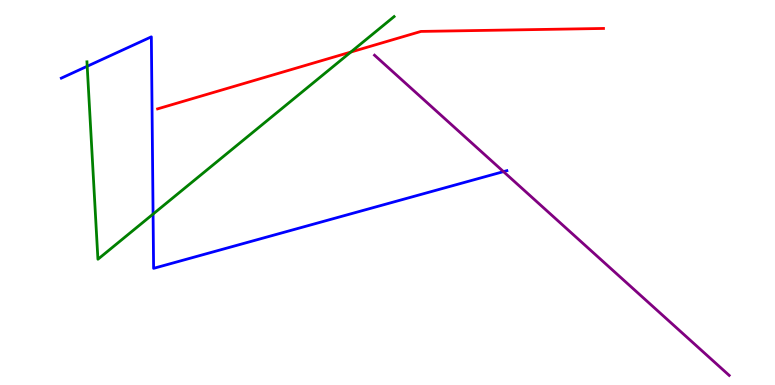[{'lines': ['blue', 'red'], 'intersections': []}, {'lines': ['green', 'red'], 'intersections': [{'x': 4.53, 'y': 8.65}]}, {'lines': ['purple', 'red'], 'intersections': []}, {'lines': ['blue', 'green'], 'intersections': [{'x': 1.13, 'y': 8.28}, {'x': 1.98, 'y': 4.44}]}, {'lines': ['blue', 'purple'], 'intersections': [{'x': 6.5, 'y': 5.54}]}, {'lines': ['green', 'purple'], 'intersections': []}]